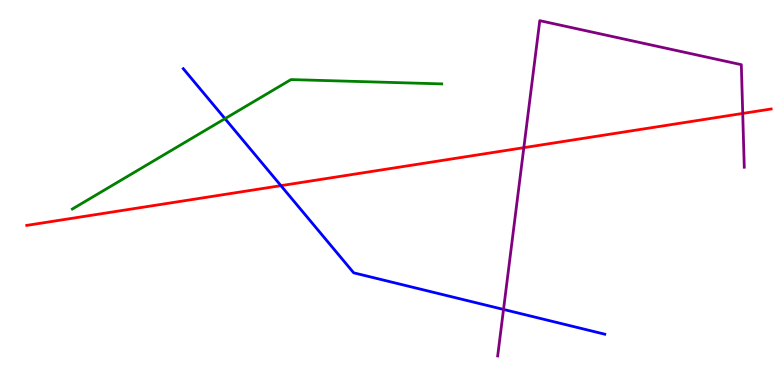[{'lines': ['blue', 'red'], 'intersections': [{'x': 3.62, 'y': 5.18}]}, {'lines': ['green', 'red'], 'intersections': []}, {'lines': ['purple', 'red'], 'intersections': [{'x': 6.76, 'y': 6.16}, {'x': 9.58, 'y': 7.05}]}, {'lines': ['blue', 'green'], 'intersections': [{'x': 2.9, 'y': 6.92}]}, {'lines': ['blue', 'purple'], 'intersections': [{'x': 6.5, 'y': 1.96}]}, {'lines': ['green', 'purple'], 'intersections': []}]